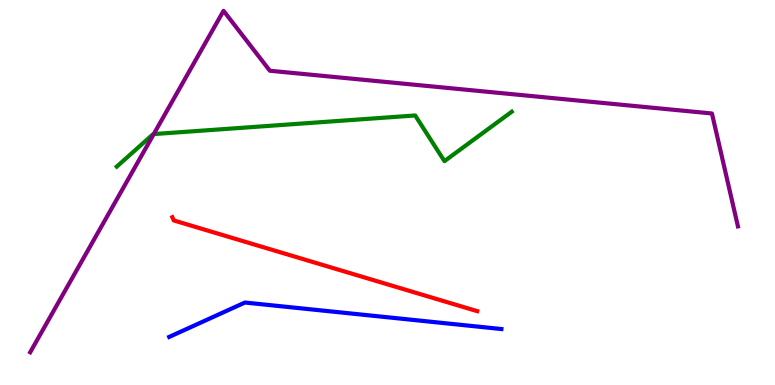[{'lines': ['blue', 'red'], 'intersections': []}, {'lines': ['green', 'red'], 'intersections': []}, {'lines': ['purple', 'red'], 'intersections': []}, {'lines': ['blue', 'green'], 'intersections': []}, {'lines': ['blue', 'purple'], 'intersections': []}, {'lines': ['green', 'purple'], 'intersections': [{'x': 1.98, 'y': 6.52}]}]